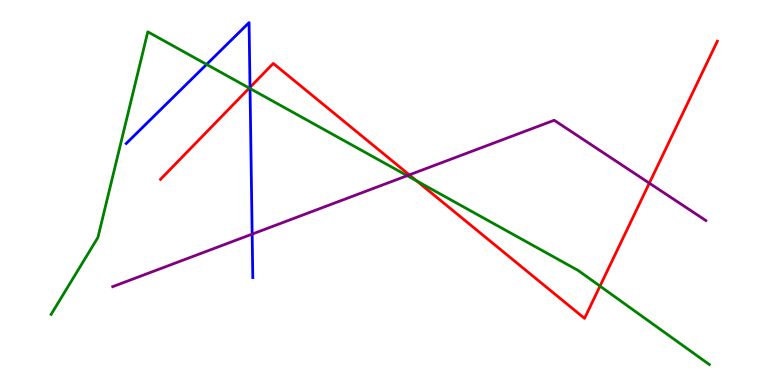[{'lines': ['blue', 'red'], 'intersections': [{'x': 3.23, 'y': 7.73}]}, {'lines': ['green', 'red'], 'intersections': [{'x': 3.22, 'y': 7.71}, {'x': 5.38, 'y': 5.3}, {'x': 7.74, 'y': 2.57}]}, {'lines': ['purple', 'red'], 'intersections': [{'x': 5.28, 'y': 5.46}, {'x': 8.38, 'y': 5.24}]}, {'lines': ['blue', 'green'], 'intersections': [{'x': 2.67, 'y': 8.33}, {'x': 3.23, 'y': 7.7}]}, {'lines': ['blue', 'purple'], 'intersections': [{'x': 3.25, 'y': 3.92}]}, {'lines': ['green', 'purple'], 'intersections': [{'x': 5.25, 'y': 5.44}]}]